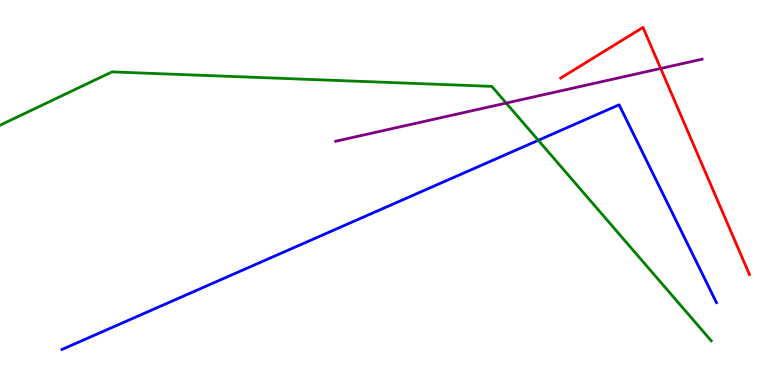[{'lines': ['blue', 'red'], 'intersections': []}, {'lines': ['green', 'red'], 'intersections': []}, {'lines': ['purple', 'red'], 'intersections': [{'x': 8.53, 'y': 8.22}]}, {'lines': ['blue', 'green'], 'intersections': [{'x': 6.95, 'y': 6.36}]}, {'lines': ['blue', 'purple'], 'intersections': []}, {'lines': ['green', 'purple'], 'intersections': [{'x': 6.53, 'y': 7.32}]}]